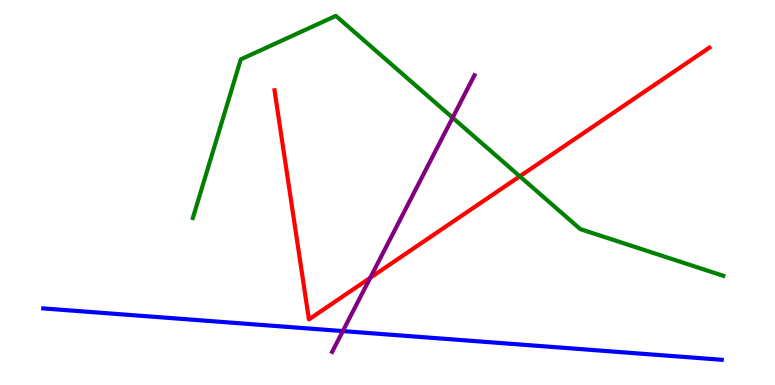[{'lines': ['blue', 'red'], 'intersections': []}, {'lines': ['green', 'red'], 'intersections': [{'x': 6.71, 'y': 5.42}]}, {'lines': ['purple', 'red'], 'intersections': [{'x': 4.78, 'y': 2.78}]}, {'lines': ['blue', 'green'], 'intersections': []}, {'lines': ['blue', 'purple'], 'intersections': [{'x': 4.42, 'y': 1.4}]}, {'lines': ['green', 'purple'], 'intersections': [{'x': 5.84, 'y': 6.94}]}]